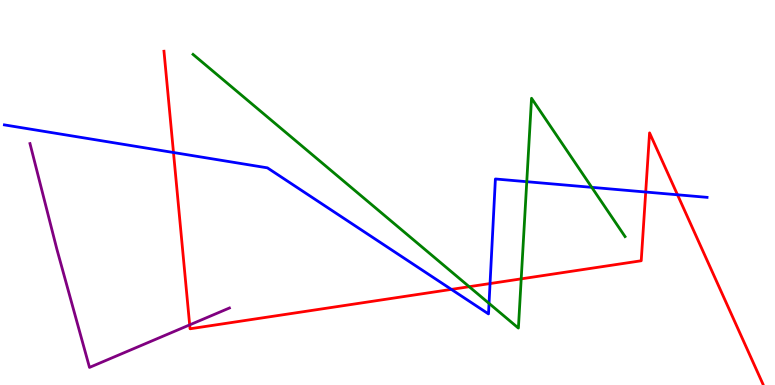[{'lines': ['blue', 'red'], 'intersections': [{'x': 2.24, 'y': 6.04}, {'x': 5.82, 'y': 2.48}, {'x': 6.32, 'y': 2.63}, {'x': 8.33, 'y': 5.01}, {'x': 8.74, 'y': 4.94}]}, {'lines': ['green', 'red'], 'intersections': [{'x': 6.05, 'y': 2.55}, {'x': 6.73, 'y': 2.76}]}, {'lines': ['purple', 'red'], 'intersections': [{'x': 2.45, 'y': 1.56}]}, {'lines': ['blue', 'green'], 'intersections': [{'x': 6.31, 'y': 2.12}, {'x': 6.8, 'y': 5.28}, {'x': 7.64, 'y': 5.13}]}, {'lines': ['blue', 'purple'], 'intersections': []}, {'lines': ['green', 'purple'], 'intersections': []}]